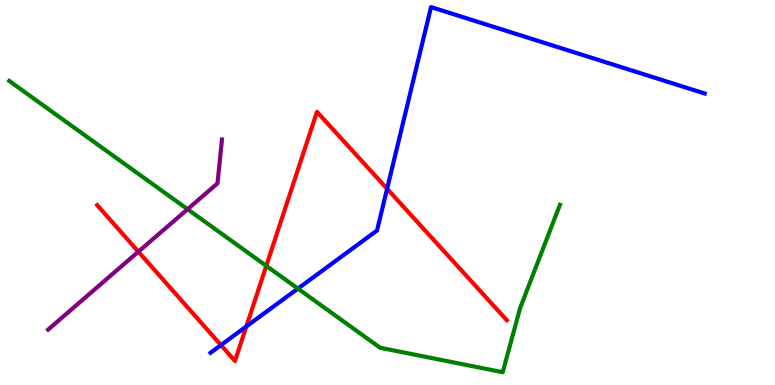[{'lines': ['blue', 'red'], 'intersections': [{'x': 2.85, 'y': 1.04}, {'x': 3.18, 'y': 1.52}, {'x': 4.99, 'y': 5.1}]}, {'lines': ['green', 'red'], 'intersections': [{'x': 3.44, 'y': 3.09}]}, {'lines': ['purple', 'red'], 'intersections': [{'x': 1.79, 'y': 3.46}]}, {'lines': ['blue', 'green'], 'intersections': [{'x': 3.84, 'y': 2.5}]}, {'lines': ['blue', 'purple'], 'intersections': []}, {'lines': ['green', 'purple'], 'intersections': [{'x': 2.42, 'y': 4.57}]}]